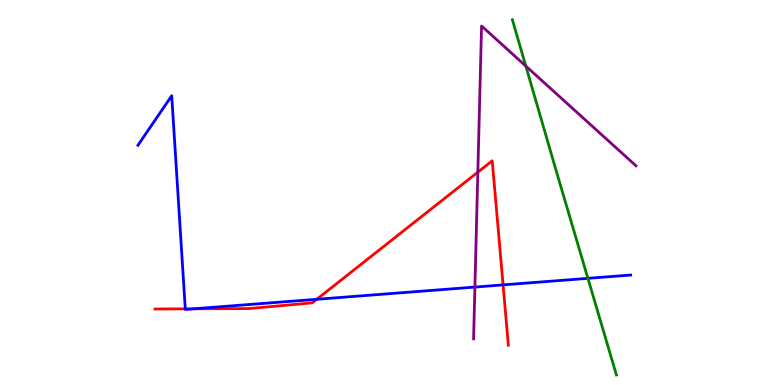[{'lines': ['blue', 'red'], 'intersections': [{'x': 2.39, 'y': 1.98}, {'x': 2.49, 'y': 1.98}, {'x': 4.09, 'y': 2.23}, {'x': 6.49, 'y': 2.6}]}, {'lines': ['green', 'red'], 'intersections': []}, {'lines': ['purple', 'red'], 'intersections': [{'x': 6.17, 'y': 5.53}]}, {'lines': ['blue', 'green'], 'intersections': [{'x': 7.59, 'y': 2.77}]}, {'lines': ['blue', 'purple'], 'intersections': [{'x': 6.13, 'y': 2.54}]}, {'lines': ['green', 'purple'], 'intersections': [{'x': 6.78, 'y': 8.28}]}]